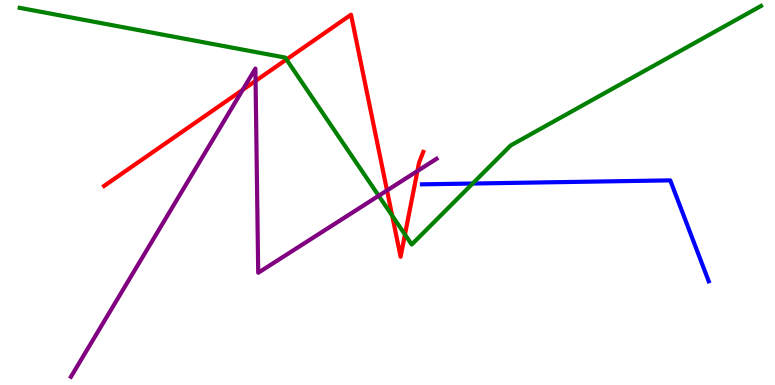[{'lines': ['blue', 'red'], 'intersections': []}, {'lines': ['green', 'red'], 'intersections': [{'x': 3.7, 'y': 8.46}, {'x': 5.06, 'y': 4.4}, {'x': 5.23, 'y': 3.91}]}, {'lines': ['purple', 'red'], 'intersections': [{'x': 3.13, 'y': 7.67}, {'x': 3.3, 'y': 7.9}, {'x': 4.99, 'y': 5.05}, {'x': 5.39, 'y': 5.56}]}, {'lines': ['blue', 'green'], 'intersections': [{'x': 6.1, 'y': 5.23}]}, {'lines': ['blue', 'purple'], 'intersections': []}, {'lines': ['green', 'purple'], 'intersections': [{'x': 4.89, 'y': 4.92}]}]